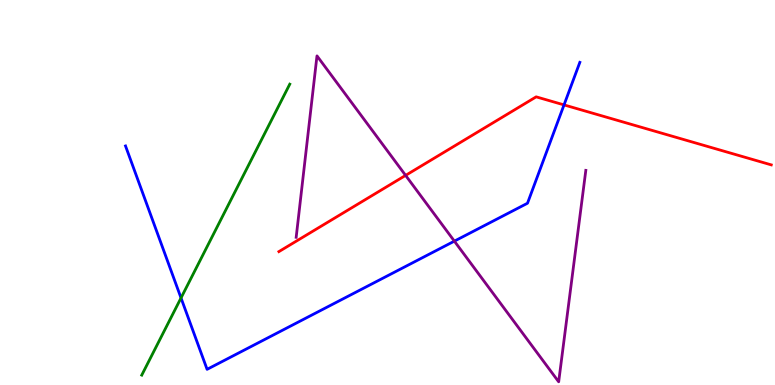[{'lines': ['blue', 'red'], 'intersections': [{'x': 7.28, 'y': 7.28}]}, {'lines': ['green', 'red'], 'intersections': []}, {'lines': ['purple', 'red'], 'intersections': [{'x': 5.23, 'y': 5.44}]}, {'lines': ['blue', 'green'], 'intersections': [{'x': 2.34, 'y': 2.26}]}, {'lines': ['blue', 'purple'], 'intersections': [{'x': 5.86, 'y': 3.74}]}, {'lines': ['green', 'purple'], 'intersections': []}]